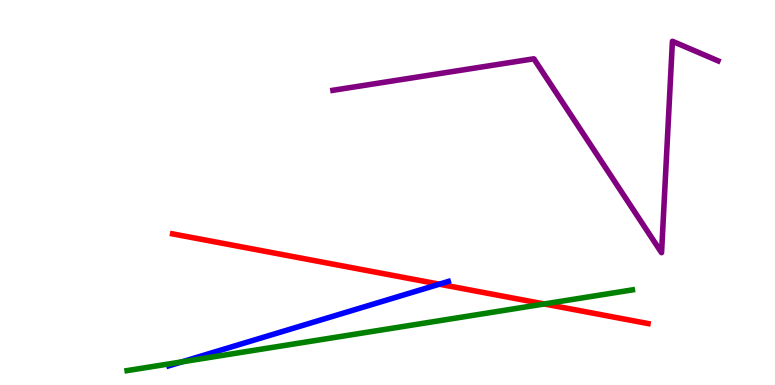[{'lines': ['blue', 'red'], 'intersections': [{'x': 5.67, 'y': 2.62}]}, {'lines': ['green', 'red'], 'intersections': [{'x': 7.02, 'y': 2.1}]}, {'lines': ['purple', 'red'], 'intersections': []}, {'lines': ['blue', 'green'], 'intersections': [{'x': 2.35, 'y': 0.601}]}, {'lines': ['blue', 'purple'], 'intersections': []}, {'lines': ['green', 'purple'], 'intersections': []}]